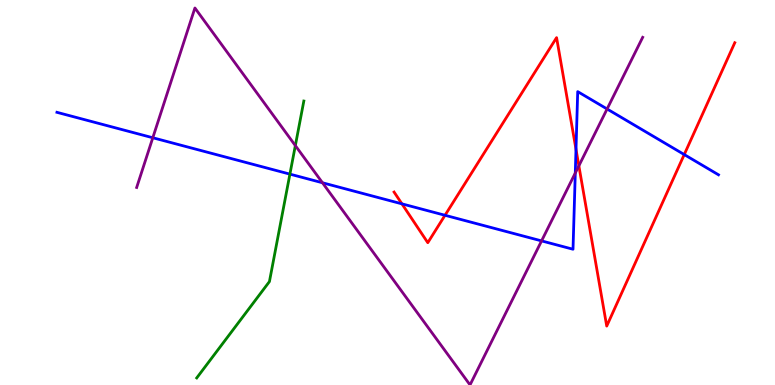[{'lines': ['blue', 'red'], 'intersections': [{'x': 5.19, 'y': 4.71}, {'x': 5.74, 'y': 4.41}, {'x': 7.43, 'y': 6.12}, {'x': 8.83, 'y': 5.99}]}, {'lines': ['green', 'red'], 'intersections': []}, {'lines': ['purple', 'red'], 'intersections': [{'x': 7.47, 'y': 5.69}]}, {'lines': ['blue', 'green'], 'intersections': [{'x': 3.74, 'y': 5.48}]}, {'lines': ['blue', 'purple'], 'intersections': [{'x': 1.97, 'y': 6.42}, {'x': 4.16, 'y': 5.25}, {'x': 6.99, 'y': 3.74}, {'x': 7.42, 'y': 5.51}, {'x': 7.83, 'y': 7.17}]}, {'lines': ['green', 'purple'], 'intersections': [{'x': 3.81, 'y': 6.22}]}]